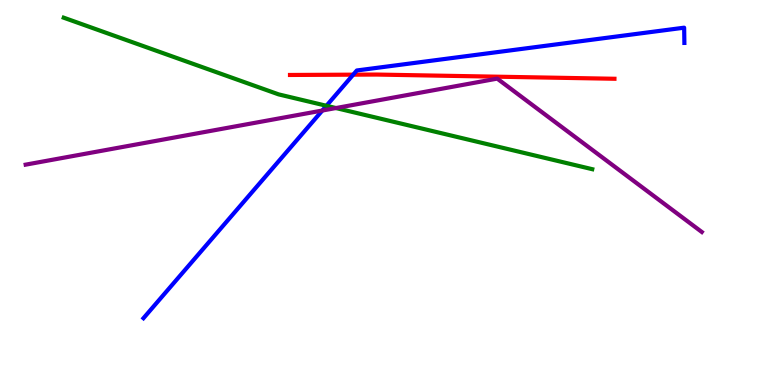[{'lines': ['blue', 'red'], 'intersections': [{'x': 4.56, 'y': 8.06}]}, {'lines': ['green', 'red'], 'intersections': []}, {'lines': ['purple', 'red'], 'intersections': []}, {'lines': ['blue', 'green'], 'intersections': [{'x': 4.21, 'y': 7.25}]}, {'lines': ['blue', 'purple'], 'intersections': [{'x': 4.16, 'y': 7.13}]}, {'lines': ['green', 'purple'], 'intersections': [{'x': 4.33, 'y': 7.19}]}]